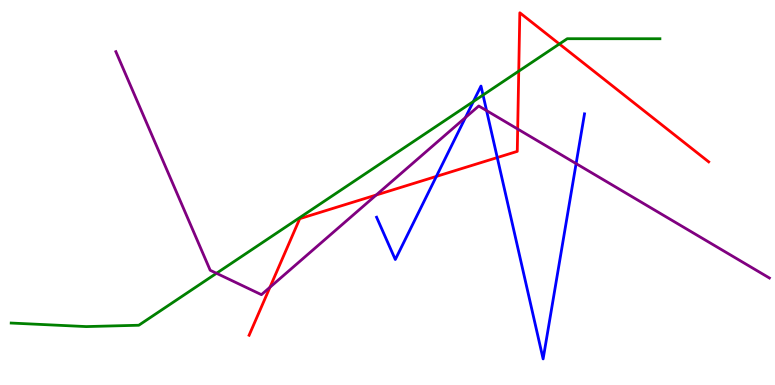[{'lines': ['blue', 'red'], 'intersections': [{'x': 5.63, 'y': 5.42}, {'x': 6.42, 'y': 5.91}]}, {'lines': ['green', 'red'], 'intersections': [{'x': 6.69, 'y': 8.15}, {'x': 7.22, 'y': 8.86}]}, {'lines': ['purple', 'red'], 'intersections': [{'x': 3.48, 'y': 2.54}, {'x': 4.85, 'y': 4.93}, {'x': 6.68, 'y': 6.65}]}, {'lines': ['blue', 'green'], 'intersections': [{'x': 6.11, 'y': 7.36}, {'x': 6.23, 'y': 7.53}]}, {'lines': ['blue', 'purple'], 'intersections': [{'x': 6.01, 'y': 6.95}, {'x': 6.28, 'y': 7.13}, {'x': 7.43, 'y': 5.75}]}, {'lines': ['green', 'purple'], 'intersections': [{'x': 2.79, 'y': 2.9}]}]